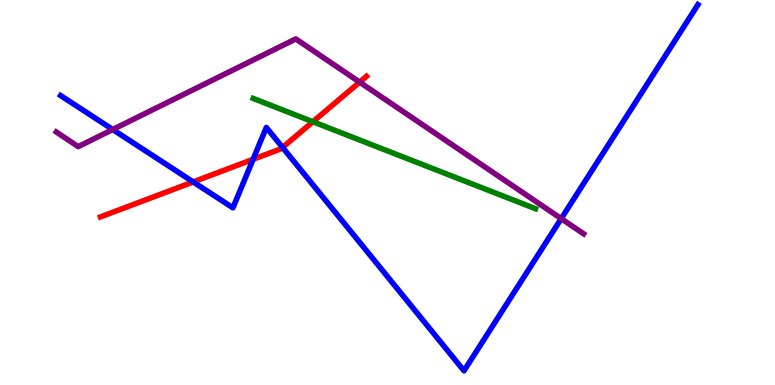[{'lines': ['blue', 'red'], 'intersections': [{'x': 2.49, 'y': 5.27}, {'x': 3.27, 'y': 5.86}, {'x': 3.65, 'y': 6.17}]}, {'lines': ['green', 'red'], 'intersections': [{'x': 4.04, 'y': 6.84}]}, {'lines': ['purple', 'red'], 'intersections': [{'x': 4.64, 'y': 7.87}]}, {'lines': ['blue', 'green'], 'intersections': []}, {'lines': ['blue', 'purple'], 'intersections': [{'x': 1.45, 'y': 6.64}, {'x': 7.24, 'y': 4.32}]}, {'lines': ['green', 'purple'], 'intersections': []}]